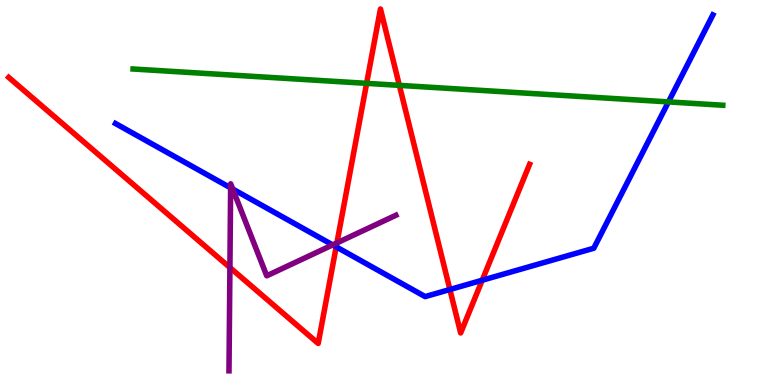[{'lines': ['blue', 'red'], 'intersections': [{'x': 4.34, 'y': 3.59}, {'x': 5.81, 'y': 2.48}, {'x': 6.22, 'y': 2.72}]}, {'lines': ['green', 'red'], 'intersections': [{'x': 4.73, 'y': 7.83}, {'x': 5.15, 'y': 7.78}]}, {'lines': ['purple', 'red'], 'intersections': [{'x': 2.97, 'y': 3.05}, {'x': 4.35, 'y': 3.69}]}, {'lines': ['blue', 'green'], 'intersections': [{'x': 8.63, 'y': 7.35}]}, {'lines': ['blue', 'purple'], 'intersections': [{'x': 2.98, 'y': 5.12}, {'x': 3.0, 'y': 5.09}, {'x': 4.29, 'y': 3.64}]}, {'lines': ['green', 'purple'], 'intersections': []}]